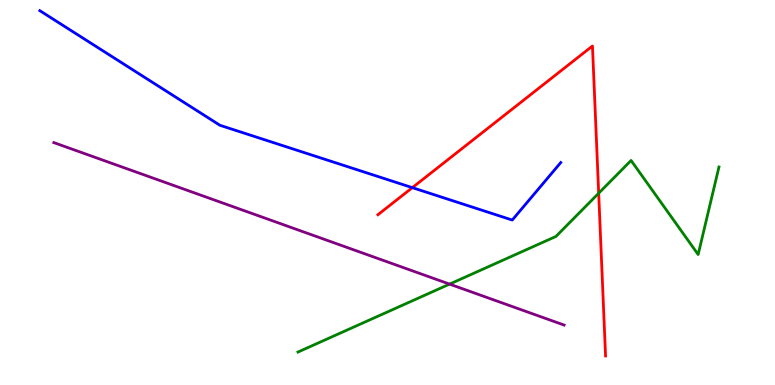[{'lines': ['blue', 'red'], 'intersections': [{'x': 5.32, 'y': 5.13}]}, {'lines': ['green', 'red'], 'intersections': [{'x': 7.72, 'y': 4.98}]}, {'lines': ['purple', 'red'], 'intersections': []}, {'lines': ['blue', 'green'], 'intersections': []}, {'lines': ['blue', 'purple'], 'intersections': []}, {'lines': ['green', 'purple'], 'intersections': [{'x': 5.8, 'y': 2.62}]}]